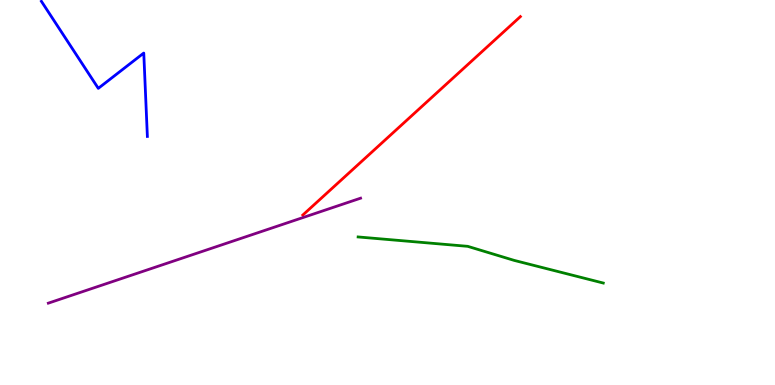[{'lines': ['blue', 'red'], 'intersections': []}, {'lines': ['green', 'red'], 'intersections': []}, {'lines': ['purple', 'red'], 'intersections': []}, {'lines': ['blue', 'green'], 'intersections': []}, {'lines': ['blue', 'purple'], 'intersections': []}, {'lines': ['green', 'purple'], 'intersections': []}]